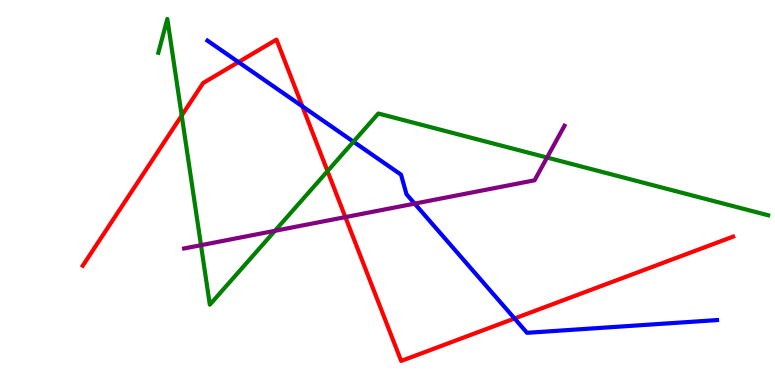[{'lines': ['blue', 'red'], 'intersections': [{'x': 3.08, 'y': 8.39}, {'x': 3.9, 'y': 7.24}, {'x': 6.64, 'y': 1.73}]}, {'lines': ['green', 'red'], 'intersections': [{'x': 2.34, 'y': 7.0}, {'x': 4.23, 'y': 5.55}]}, {'lines': ['purple', 'red'], 'intersections': [{'x': 4.46, 'y': 4.36}]}, {'lines': ['blue', 'green'], 'intersections': [{'x': 4.56, 'y': 6.32}]}, {'lines': ['blue', 'purple'], 'intersections': [{'x': 5.35, 'y': 4.71}]}, {'lines': ['green', 'purple'], 'intersections': [{'x': 2.59, 'y': 3.63}, {'x': 3.55, 'y': 4.01}, {'x': 7.06, 'y': 5.91}]}]